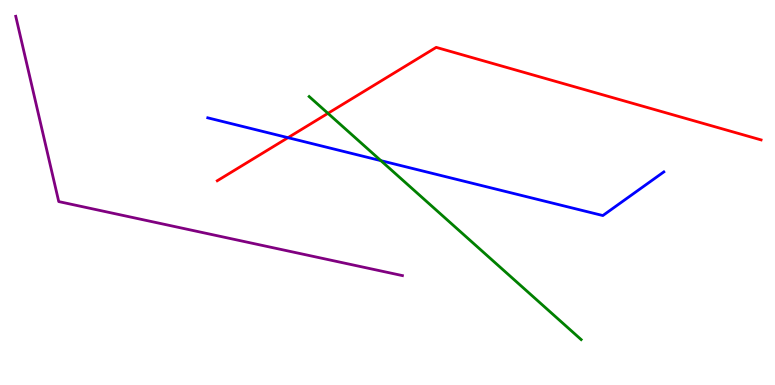[{'lines': ['blue', 'red'], 'intersections': [{'x': 3.72, 'y': 6.42}]}, {'lines': ['green', 'red'], 'intersections': [{'x': 4.23, 'y': 7.06}]}, {'lines': ['purple', 'red'], 'intersections': []}, {'lines': ['blue', 'green'], 'intersections': [{'x': 4.91, 'y': 5.83}]}, {'lines': ['blue', 'purple'], 'intersections': []}, {'lines': ['green', 'purple'], 'intersections': []}]